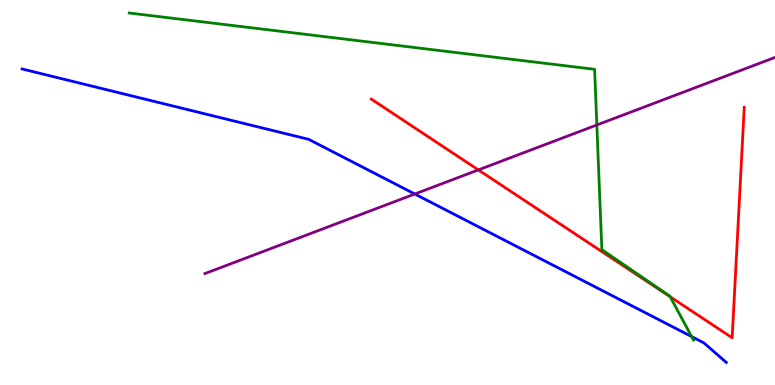[{'lines': ['blue', 'red'], 'intersections': []}, {'lines': ['green', 'red'], 'intersections': [{'x': 8.65, 'y': 2.29}]}, {'lines': ['purple', 'red'], 'intersections': [{'x': 6.17, 'y': 5.59}]}, {'lines': ['blue', 'green'], 'intersections': [{'x': 8.92, 'y': 1.26}]}, {'lines': ['blue', 'purple'], 'intersections': [{'x': 5.35, 'y': 4.96}]}, {'lines': ['green', 'purple'], 'intersections': [{'x': 7.7, 'y': 6.75}]}]